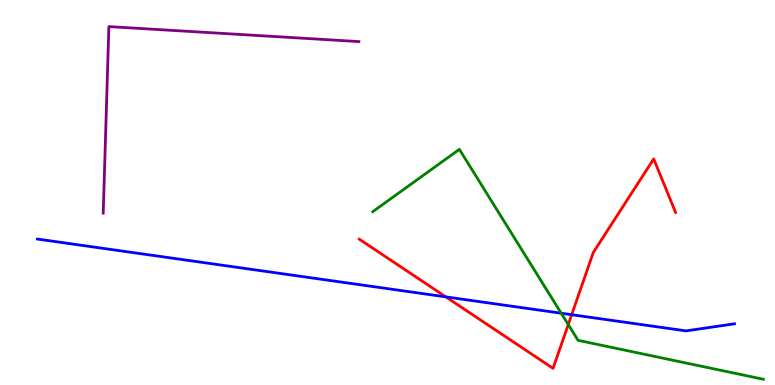[{'lines': ['blue', 'red'], 'intersections': [{'x': 5.75, 'y': 2.29}, {'x': 7.38, 'y': 1.83}]}, {'lines': ['green', 'red'], 'intersections': [{'x': 7.33, 'y': 1.57}]}, {'lines': ['purple', 'red'], 'intersections': []}, {'lines': ['blue', 'green'], 'intersections': [{'x': 7.24, 'y': 1.86}]}, {'lines': ['blue', 'purple'], 'intersections': []}, {'lines': ['green', 'purple'], 'intersections': []}]